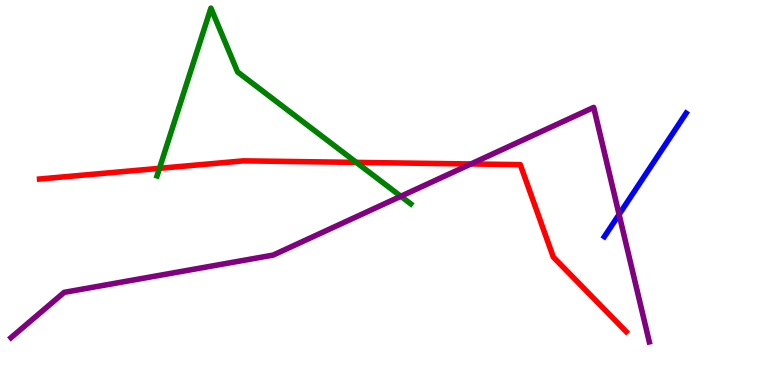[{'lines': ['blue', 'red'], 'intersections': []}, {'lines': ['green', 'red'], 'intersections': [{'x': 2.06, 'y': 5.63}, {'x': 4.6, 'y': 5.78}]}, {'lines': ['purple', 'red'], 'intersections': [{'x': 6.08, 'y': 5.74}]}, {'lines': ['blue', 'green'], 'intersections': []}, {'lines': ['blue', 'purple'], 'intersections': [{'x': 7.99, 'y': 4.43}]}, {'lines': ['green', 'purple'], 'intersections': [{'x': 5.17, 'y': 4.9}]}]